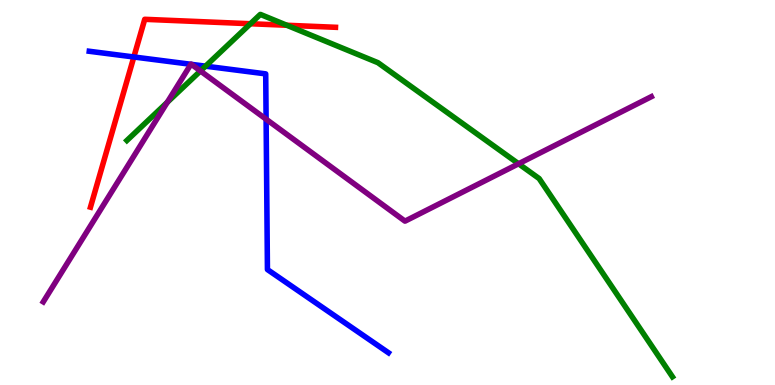[{'lines': ['blue', 'red'], 'intersections': [{'x': 1.73, 'y': 8.52}]}, {'lines': ['green', 'red'], 'intersections': [{'x': 3.23, 'y': 9.38}, {'x': 3.7, 'y': 9.34}]}, {'lines': ['purple', 'red'], 'intersections': []}, {'lines': ['blue', 'green'], 'intersections': [{'x': 2.65, 'y': 8.28}]}, {'lines': ['blue', 'purple'], 'intersections': [{'x': 2.46, 'y': 8.33}, {'x': 2.47, 'y': 8.33}, {'x': 3.43, 'y': 6.9}]}, {'lines': ['green', 'purple'], 'intersections': [{'x': 2.16, 'y': 7.34}, {'x': 2.59, 'y': 8.16}, {'x': 6.69, 'y': 5.75}]}]